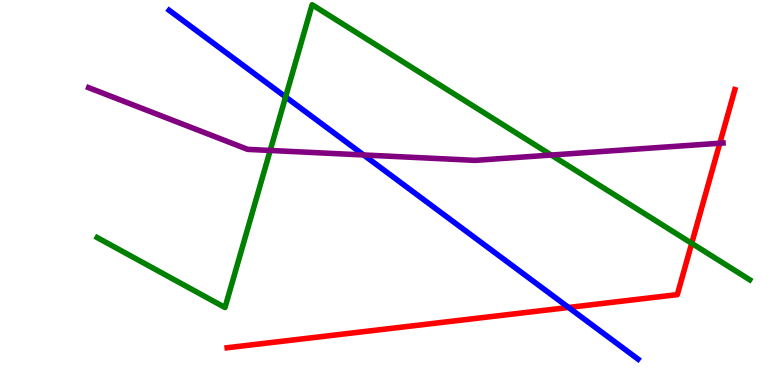[{'lines': ['blue', 'red'], 'intersections': [{'x': 7.34, 'y': 2.01}]}, {'lines': ['green', 'red'], 'intersections': [{'x': 8.93, 'y': 3.68}]}, {'lines': ['purple', 'red'], 'intersections': [{'x': 9.29, 'y': 6.28}]}, {'lines': ['blue', 'green'], 'intersections': [{'x': 3.69, 'y': 7.48}]}, {'lines': ['blue', 'purple'], 'intersections': [{'x': 4.69, 'y': 5.97}]}, {'lines': ['green', 'purple'], 'intersections': [{'x': 3.49, 'y': 6.09}, {'x': 7.11, 'y': 5.97}]}]